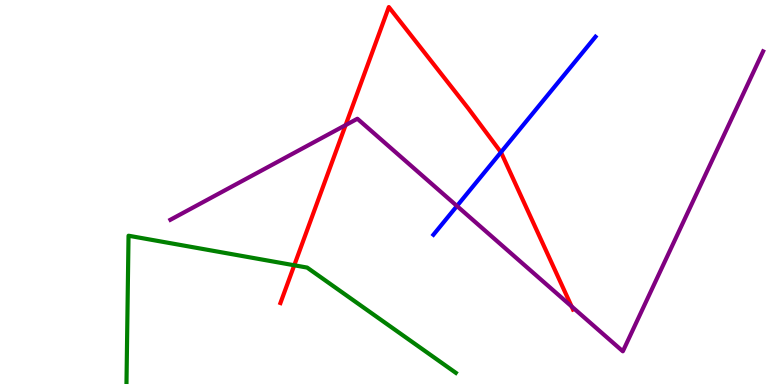[{'lines': ['blue', 'red'], 'intersections': [{'x': 6.46, 'y': 6.05}]}, {'lines': ['green', 'red'], 'intersections': [{'x': 3.8, 'y': 3.11}]}, {'lines': ['purple', 'red'], 'intersections': [{'x': 4.46, 'y': 6.75}, {'x': 7.38, 'y': 2.04}]}, {'lines': ['blue', 'green'], 'intersections': []}, {'lines': ['blue', 'purple'], 'intersections': [{'x': 5.9, 'y': 4.65}]}, {'lines': ['green', 'purple'], 'intersections': []}]